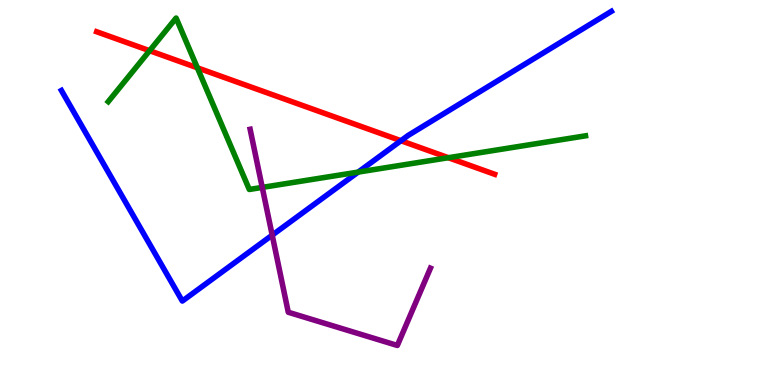[{'lines': ['blue', 'red'], 'intersections': [{'x': 5.17, 'y': 6.35}]}, {'lines': ['green', 'red'], 'intersections': [{'x': 1.93, 'y': 8.68}, {'x': 2.55, 'y': 8.24}, {'x': 5.79, 'y': 5.9}]}, {'lines': ['purple', 'red'], 'intersections': []}, {'lines': ['blue', 'green'], 'intersections': [{'x': 4.62, 'y': 5.53}]}, {'lines': ['blue', 'purple'], 'intersections': [{'x': 3.51, 'y': 3.89}]}, {'lines': ['green', 'purple'], 'intersections': [{'x': 3.38, 'y': 5.13}]}]